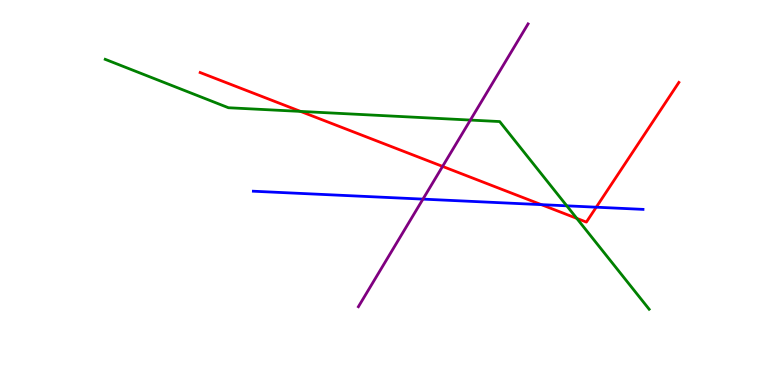[{'lines': ['blue', 'red'], 'intersections': [{'x': 6.98, 'y': 4.68}, {'x': 7.69, 'y': 4.62}]}, {'lines': ['green', 'red'], 'intersections': [{'x': 3.88, 'y': 7.11}, {'x': 7.44, 'y': 4.33}]}, {'lines': ['purple', 'red'], 'intersections': [{'x': 5.71, 'y': 5.68}]}, {'lines': ['blue', 'green'], 'intersections': [{'x': 7.31, 'y': 4.65}]}, {'lines': ['blue', 'purple'], 'intersections': [{'x': 5.46, 'y': 4.83}]}, {'lines': ['green', 'purple'], 'intersections': [{'x': 6.07, 'y': 6.88}]}]